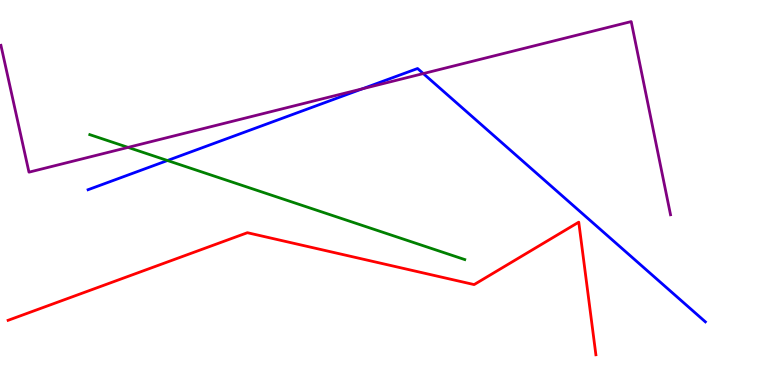[{'lines': ['blue', 'red'], 'intersections': []}, {'lines': ['green', 'red'], 'intersections': []}, {'lines': ['purple', 'red'], 'intersections': []}, {'lines': ['blue', 'green'], 'intersections': [{'x': 2.16, 'y': 5.83}]}, {'lines': ['blue', 'purple'], 'intersections': [{'x': 4.68, 'y': 7.69}, {'x': 5.46, 'y': 8.09}]}, {'lines': ['green', 'purple'], 'intersections': [{'x': 1.65, 'y': 6.17}]}]